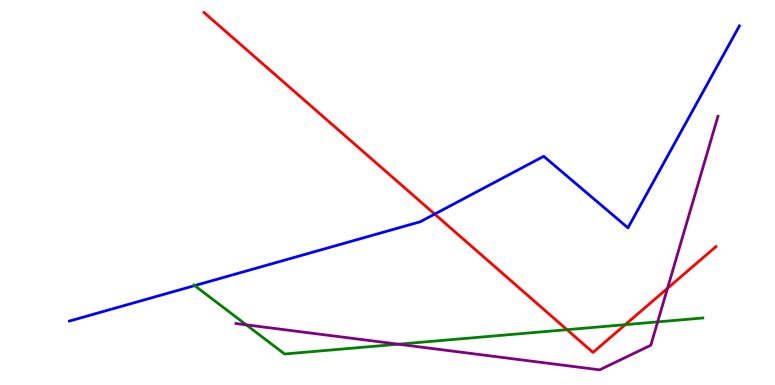[{'lines': ['blue', 'red'], 'intersections': [{'x': 5.61, 'y': 4.44}]}, {'lines': ['green', 'red'], 'intersections': [{'x': 7.32, 'y': 1.44}, {'x': 8.07, 'y': 1.57}]}, {'lines': ['purple', 'red'], 'intersections': [{'x': 8.61, 'y': 2.51}]}, {'lines': ['blue', 'green'], 'intersections': [{'x': 2.51, 'y': 2.58}]}, {'lines': ['blue', 'purple'], 'intersections': []}, {'lines': ['green', 'purple'], 'intersections': [{'x': 3.18, 'y': 1.56}, {'x': 5.14, 'y': 1.06}, {'x': 8.49, 'y': 1.64}]}]